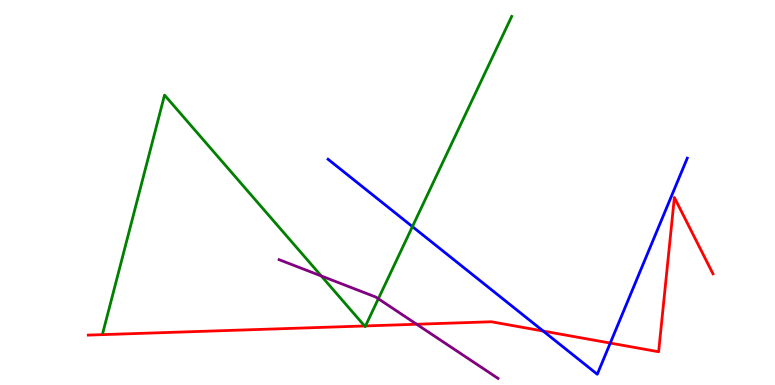[{'lines': ['blue', 'red'], 'intersections': [{'x': 7.01, 'y': 1.4}, {'x': 7.87, 'y': 1.09}]}, {'lines': ['green', 'red'], 'intersections': [{'x': 4.7, 'y': 1.53}, {'x': 4.72, 'y': 1.53}]}, {'lines': ['purple', 'red'], 'intersections': [{'x': 5.38, 'y': 1.58}]}, {'lines': ['blue', 'green'], 'intersections': [{'x': 5.32, 'y': 4.11}]}, {'lines': ['blue', 'purple'], 'intersections': []}, {'lines': ['green', 'purple'], 'intersections': [{'x': 4.15, 'y': 2.83}, {'x': 4.88, 'y': 2.24}]}]